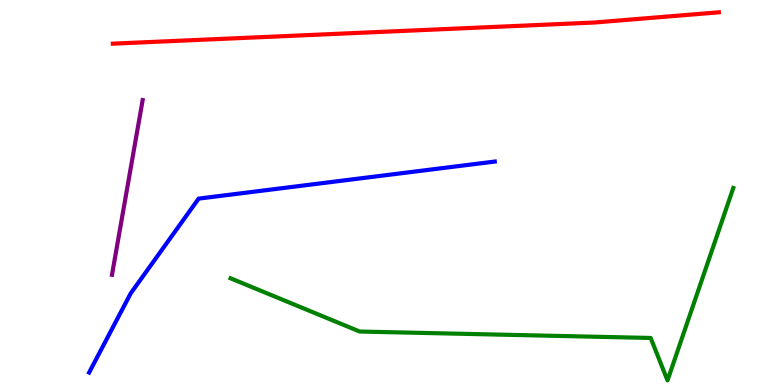[{'lines': ['blue', 'red'], 'intersections': []}, {'lines': ['green', 'red'], 'intersections': []}, {'lines': ['purple', 'red'], 'intersections': []}, {'lines': ['blue', 'green'], 'intersections': []}, {'lines': ['blue', 'purple'], 'intersections': []}, {'lines': ['green', 'purple'], 'intersections': []}]